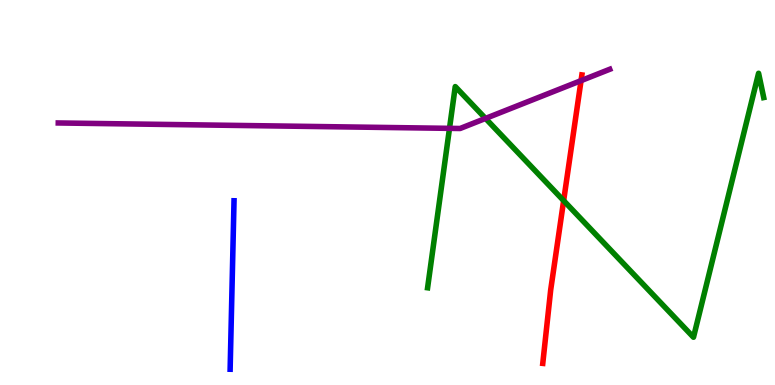[{'lines': ['blue', 'red'], 'intersections': []}, {'lines': ['green', 'red'], 'intersections': [{'x': 7.27, 'y': 4.79}]}, {'lines': ['purple', 'red'], 'intersections': [{'x': 7.5, 'y': 7.91}]}, {'lines': ['blue', 'green'], 'intersections': []}, {'lines': ['blue', 'purple'], 'intersections': []}, {'lines': ['green', 'purple'], 'intersections': [{'x': 5.8, 'y': 6.67}, {'x': 6.26, 'y': 6.92}]}]